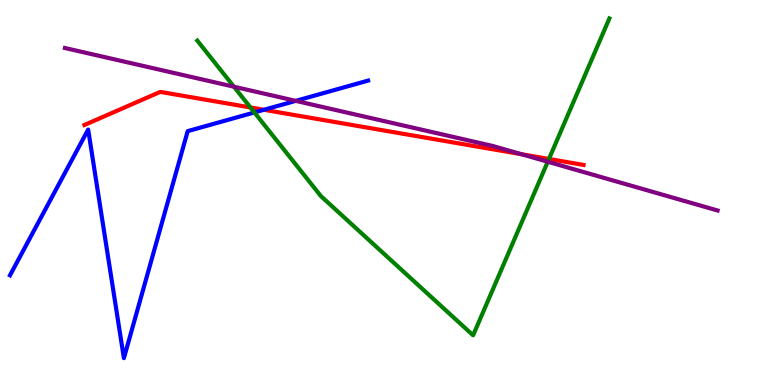[{'lines': ['blue', 'red'], 'intersections': [{'x': 3.41, 'y': 7.15}]}, {'lines': ['green', 'red'], 'intersections': [{'x': 3.23, 'y': 7.21}, {'x': 7.08, 'y': 5.87}]}, {'lines': ['purple', 'red'], 'intersections': [{'x': 6.73, 'y': 5.99}]}, {'lines': ['blue', 'green'], 'intersections': [{'x': 3.28, 'y': 7.08}]}, {'lines': ['blue', 'purple'], 'intersections': [{'x': 3.82, 'y': 7.38}]}, {'lines': ['green', 'purple'], 'intersections': [{'x': 3.02, 'y': 7.75}, {'x': 7.07, 'y': 5.8}]}]